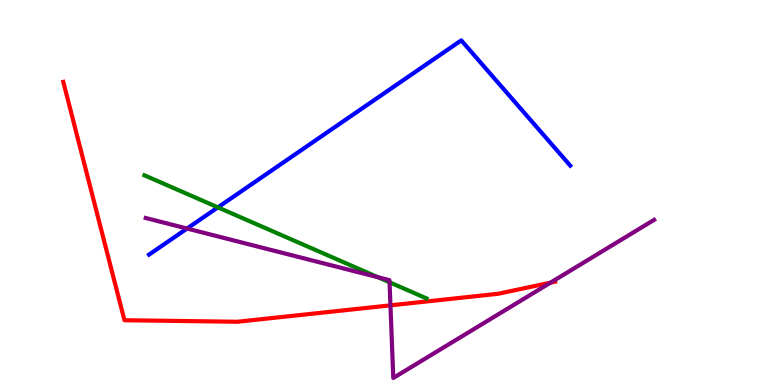[{'lines': ['blue', 'red'], 'intersections': []}, {'lines': ['green', 'red'], 'intersections': []}, {'lines': ['purple', 'red'], 'intersections': [{'x': 5.04, 'y': 2.07}, {'x': 7.1, 'y': 2.66}]}, {'lines': ['blue', 'green'], 'intersections': [{'x': 2.81, 'y': 4.61}]}, {'lines': ['blue', 'purple'], 'intersections': [{'x': 2.41, 'y': 4.06}]}, {'lines': ['green', 'purple'], 'intersections': [{'x': 4.88, 'y': 2.8}, {'x': 5.03, 'y': 2.67}]}]